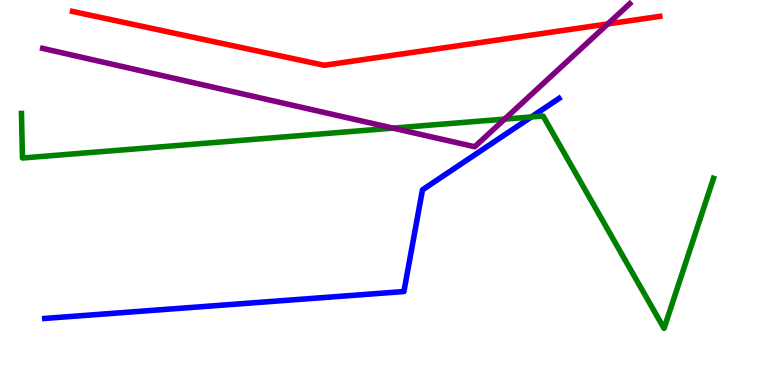[{'lines': ['blue', 'red'], 'intersections': []}, {'lines': ['green', 'red'], 'intersections': []}, {'lines': ['purple', 'red'], 'intersections': [{'x': 7.84, 'y': 9.38}]}, {'lines': ['blue', 'green'], 'intersections': [{'x': 6.86, 'y': 6.96}]}, {'lines': ['blue', 'purple'], 'intersections': []}, {'lines': ['green', 'purple'], 'intersections': [{'x': 5.07, 'y': 6.67}, {'x': 6.51, 'y': 6.91}]}]